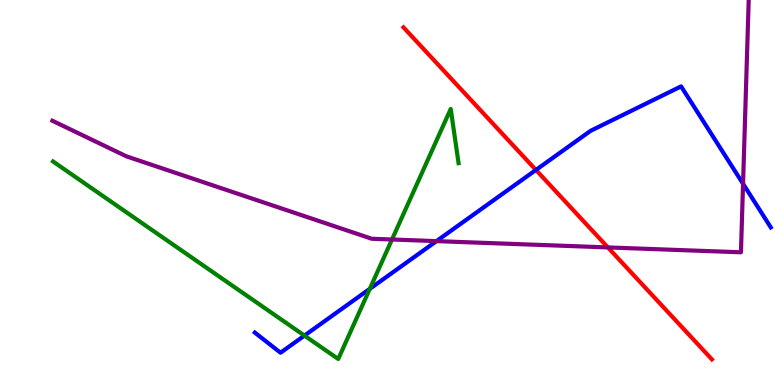[{'lines': ['blue', 'red'], 'intersections': [{'x': 6.92, 'y': 5.59}]}, {'lines': ['green', 'red'], 'intersections': []}, {'lines': ['purple', 'red'], 'intersections': [{'x': 7.84, 'y': 3.57}]}, {'lines': ['blue', 'green'], 'intersections': [{'x': 3.93, 'y': 1.28}, {'x': 4.77, 'y': 2.5}]}, {'lines': ['blue', 'purple'], 'intersections': [{'x': 5.63, 'y': 3.74}, {'x': 9.59, 'y': 5.23}]}, {'lines': ['green', 'purple'], 'intersections': [{'x': 5.06, 'y': 3.78}]}]